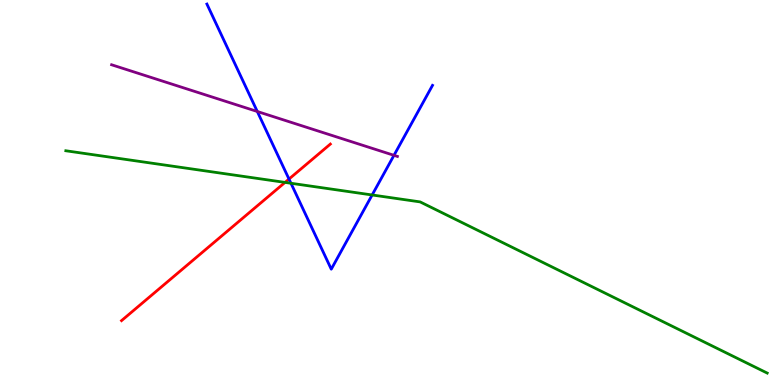[{'lines': ['blue', 'red'], 'intersections': [{'x': 3.73, 'y': 5.35}]}, {'lines': ['green', 'red'], 'intersections': [{'x': 3.68, 'y': 5.26}]}, {'lines': ['purple', 'red'], 'intersections': []}, {'lines': ['blue', 'green'], 'intersections': [{'x': 3.75, 'y': 5.24}, {'x': 4.8, 'y': 4.94}]}, {'lines': ['blue', 'purple'], 'intersections': [{'x': 3.32, 'y': 7.1}, {'x': 5.08, 'y': 5.97}]}, {'lines': ['green', 'purple'], 'intersections': []}]